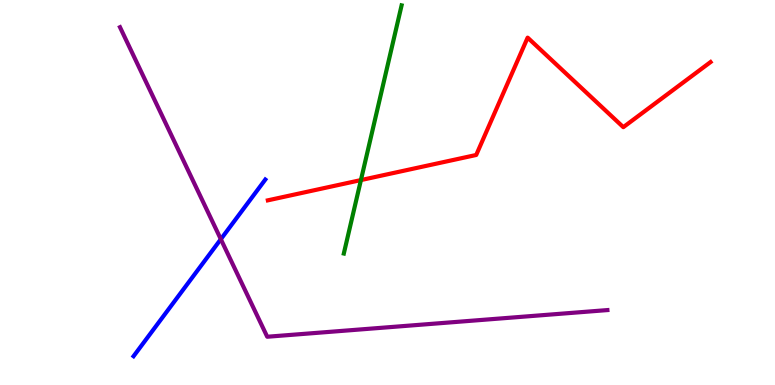[{'lines': ['blue', 'red'], 'intersections': []}, {'lines': ['green', 'red'], 'intersections': [{'x': 4.66, 'y': 5.32}]}, {'lines': ['purple', 'red'], 'intersections': []}, {'lines': ['blue', 'green'], 'intersections': []}, {'lines': ['blue', 'purple'], 'intersections': [{'x': 2.85, 'y': 3.79}]}, {'lines': ['green', 'purple'], 'intersections': []}]